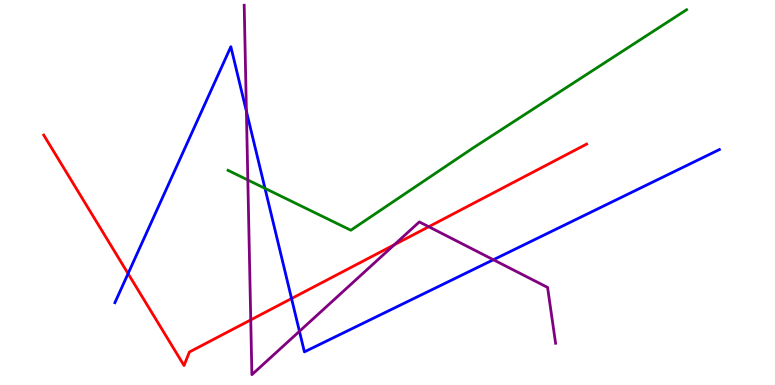[{'lines': ['blue', 'red'], 'intersections': [{'x': 1.65, 'y': 2.89}, {'x': 3.76, 'y': 2.25}]}, {'lines': ['green', 'red'], 'intersections': []}, {'lines': ['purple', 'red'], 'intersections': [{'x': 3.24, 'y': 1.69}, {'x': 5.09, 'y': 3.64}, {'x': 5.53, 'y': 4.11}]}, {'lines': ['blue', 'green'], 'intersections': [{'x': 3.42, 'y': 5.11}]}, {'lines': ['blue', 'purple'], 'intersections': [{'x': 3.18, 'y': 7.11}, {'x': 3.86, 'y': 1.39}, {'x': 6.37, 'y': 3.25}]}, {'lines': ['green', 'purple'], 'intersections': [{'x': 3.2, 'y': 5.32}]}]